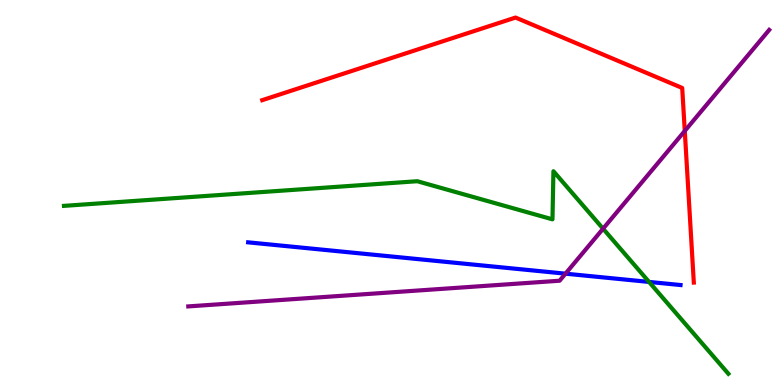[{'lines': ['blue', 'red'], 'intersections': []}, {'lines': ['green', 'red'], 'intersections': []}, {'lines': ['purple', 'red'], 'intersections': [{'x': 8.84, 'y': 6.6}]}, {'lines': ['blue', 'green'], 'intersections': [{'x': 8.37, 'y': 2.68}]}, {'lines': ['blue', 'purple'], 'intersections': [{'x': 7.3, 'y': 2.89}]}, {'lines': ['green', 'purple'], 'intersections': [{'x': 7.78, 'y': 4.06}]}]